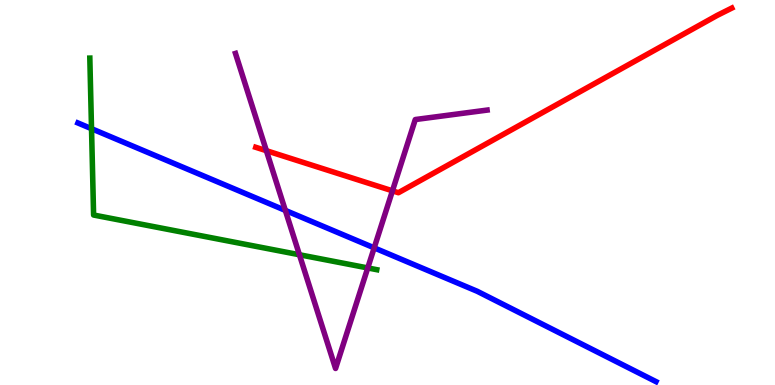[{'lines': ['blue', 'red'], 'intersections': []}, {'lines': ['green', 'red'], 'intersections': []}, {'lines': ['purple', 'red'], 'intersections': [{'x': 3.44, 'y': 6.09}, {'x': 5.06, 'y': 5.04}]}, {'lines': ['blue', 'green'], 'intersections': [{'x': 1.18, 'y': 6.66}]}, {'lines': ['blue', 'purple'], 'intersections': [{'x': 3.68, 'y': 4.54}, {'x': 4.83, 'y': 3.56}]}, {'lines': ['green', 'purple'], 'intersections': [{'x': 3.86, 'y': 3.38}, {'x': 4.75, 'y': 3.04}]}]